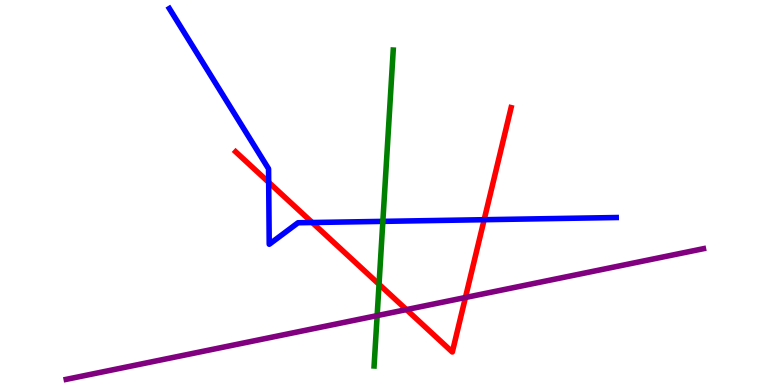[{'lines': ['blue', 'red'], 'intersections': [{'x': 3.47, 'y': 5.27}, {'x': 4.03, 'y': 4.22}, {'x': 6.25, 'y': 4.29}]}, {'lines': ['green', 'red'], 'intersections': [{'x': 4.89, 'y': 2.62}]}, {'lines': ['purple', 'red'], 'intersections': [{'x': 5.24, 'y': 1.96}, {'x': 6.01, 'y': 2.27}]}, {'lines': ['blue', 'green'], 'intersections': [{'x': 4.94, 'y': 4.25}]}, {'lines': ['blue', 'purple'], 'intersections': []}, {'lines': ['green', 'purple'], 'intersections': [{'x': 4.87, 'y': 1.8}]}]